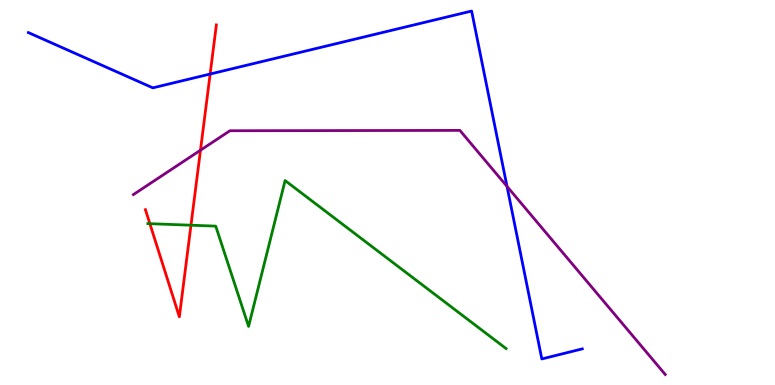[{'lines': ['blue', 'red'], 'intersections': [{'x': 2.71, 'y': 8.08}]}, {'lines': ['green', 'red'], 'intersections': [{'x': 1.93, 'y': 4.19}, {'x': 2.46, 'y': 4.15}]}, {'lines': ['purple', 'red'], 'intersections': [{'x': 2.59, 'y': 6.1}]}, {'lines': ['blue', 'green'], 'intersections': []}, {'lines': ['blue', 'purple'], 'intersections': [{'x': 6.54, 'y': 5.16}]}, {'lines': ['green', 'purple'], 'intersections': []}]